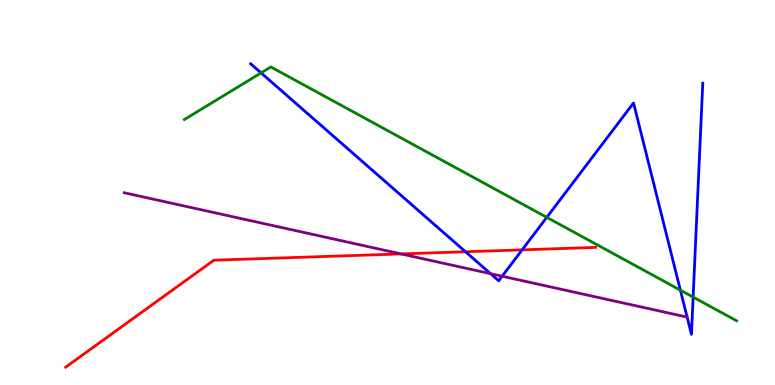[{'lines': ['blue', 'red'], 'intersections': [{'x': 6.01, 'y': 3.46}, {'x': 6.74, 'y': 3.51}]}, {'lines': ['green', 'red'], 'intersections': []}, {'lines': ['purple', 'red'], 'intersections': [{'x': 5.18, 'y': 3.4}]}, {'lines': ['blue', 'green'], 'intersections': [{'x': 3.37, 'y': 8.11}, {'x': 7.06, 'y': 4.35}, {'x': 8.78, 'y': 2.46}, {'x': 8.94, 'y': 2.28}]}, {'lines': ['blue', 'purple'], 'intersections': [{'x': 6.33, 'y': 2.89}, {'x': 6.48, 'y': 2.83}]}, {'lines': ['green', 'purple'], 'intersections': []}]